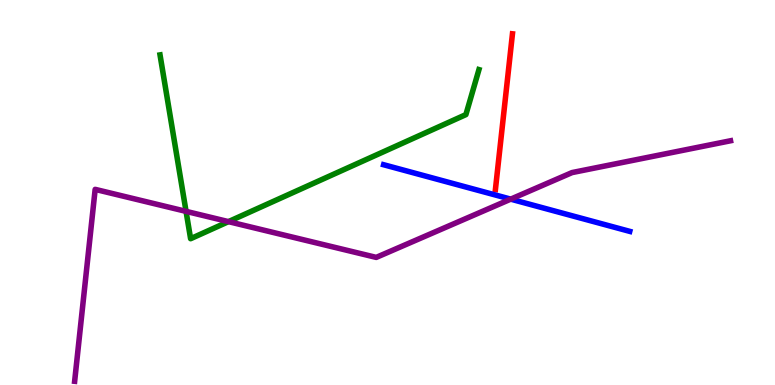[{'lines': ['blue', 'red'], 'intersections': []}, {'lines': ['green', 'red'], 'intersections': []}, {'lines': ['purple', 'red'], 'intersections': []}, {'lines': ['blue', 'green'], 'intersections': []}, {'lines': ['blue', 'purple'], 'intersections': [{'x': 6.59, 'y': 4.83}]}, {'lines': ['green', 'purple'], 'intersections': [{'x': 2.4, 'y': 4.51}, {'x': 2.95, 'y': 4.24}]}]